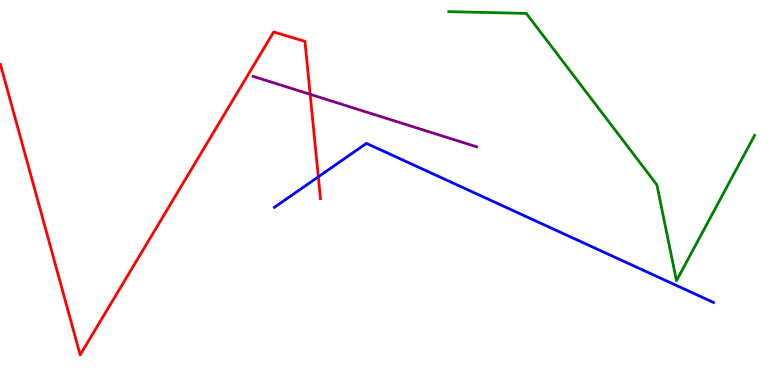[{'lines': ['blue', 'red'], 'intersections': [{'x': 4.11, 'y': 5.41}]}, {'lines': ['green', 'red'], 'intersections': []}, {'lines': ['purple', 'red'], 'intersections': [{'x': 4.0, 'y': 7.55}]}, {'lines': ['blue', 'green'], 'intersections': []}, {'lines': ['blue', 'purple'], 'intersections': []}, {'lines': ['green', 'purple'], 'intersections': []}]